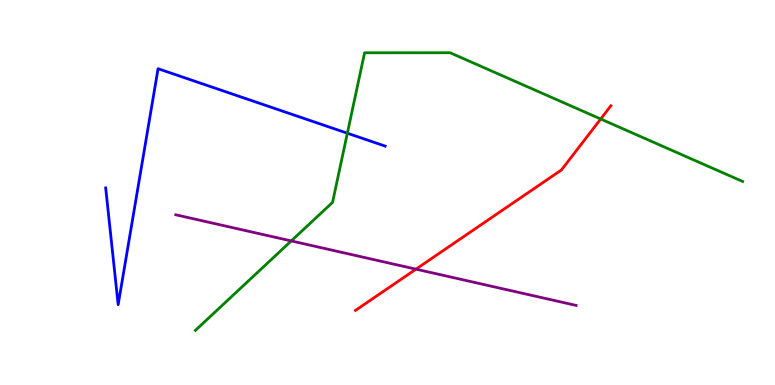[{'lines': ['blue', 'red'], 'intersections': []}, {'lines': ['green', 'red'], 'intersections': [{'x': 7.75, 'y': 6.91}]}, {'lines': ['purple', 'red'], 'intersections': [{'x': 5.37, 'y': 3.01}]}, {'lines': ['blue', 'green'], 'intersections': [{'x': 4.48, 'y': 6.54}]}, {'lines': ['blue', 'purple'], 'intersections': []}, {'lines': ['green', 'purple'], 'intersections': [{'x': 3.76, 'y': 3.74}]}]